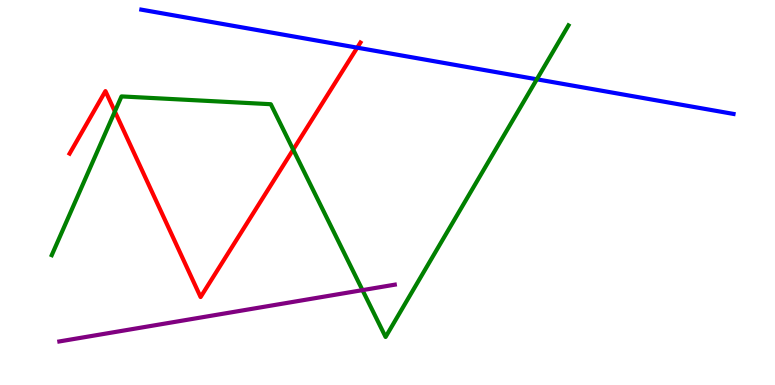[{'lines': ['blue', 'red'], 'intersections': [{'x': 4.61, 'y': 8.76}]}, {'lines': ['green', 'red'], 'intersections': [{'x': 1.48, 'y': 7.1}, {'x': 3.78, 'y': 6.11}]}, {'lines': ['purple', 'red'], 'intersections': []}, {'lines': ['blue', 'green'], 'intersections': [{'x': 6.93, 'y': 7.94}]}, {'lines': ['blue', 'purple'], 'intersections': []}, {'lines': ['green', 'purple'], 'intersections': [{'x': 4.68, 'y': 2.46}]}]